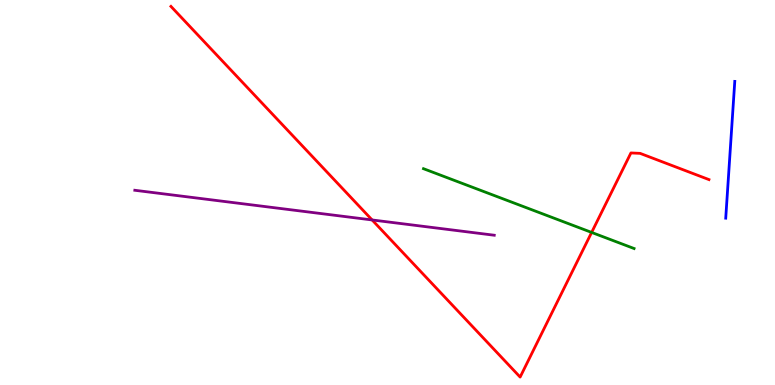[{'lines': ['blue', 'red'], 'intersections': []}, {'lines': ['green', 'red'], 'intersections': [{'x': 7.63, 'y': 3.96}]}, {'lines': ['purple', 'red'], 'intersections': [{'x': 4.8, 'y': 4.29}]}, {'lines': ['blue', 'green'], 'intersections': []}, {'lines': ['blue', 'purple'], 'intersections': []}, {'lines': ['green', 'purple'], 'intersections': []}]